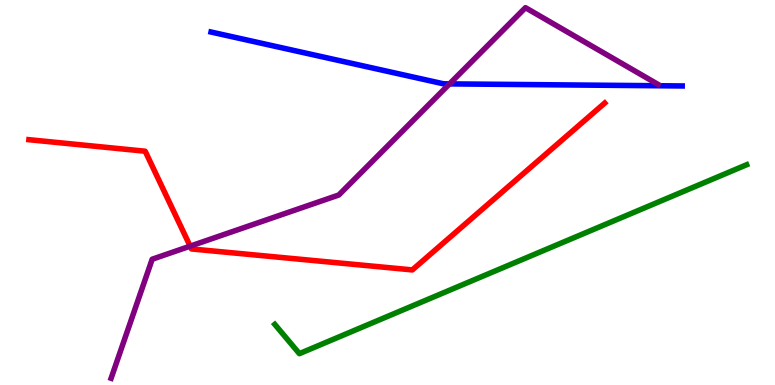[{'lines': ['blue', 'red'], 'intersections': []}, {'lines': ['green', 'red'], 'intersections': []}, {'lines': ['purple', 'red'], 'intersections': [{'x': 2.45, 'y': 3.61}]}, {'lines': ['blue', 'green'], 'intersections': []}, {'lines': ['blue', 'purple'], 'intersections': [{'x': 5.8, 'y': 7.82}]}, {'lines': ['green', 'purple'], 'intersections': []}]